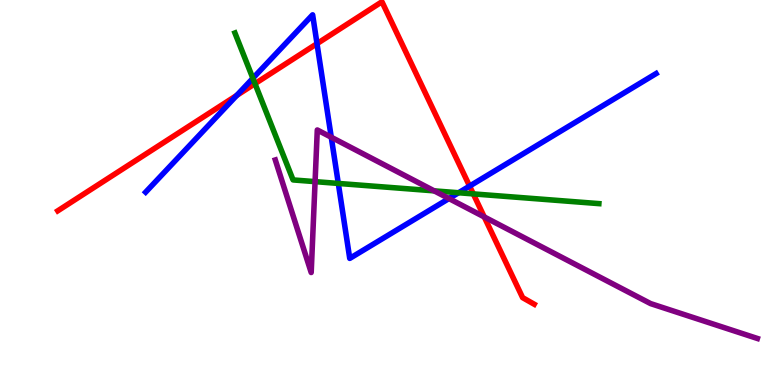[{'lines': ['blue', 'red'], 'intersections': [{'x': 3.05, 'y': 7.52}, {'x': 4.09, 'y': 8.87}, {'x': 6.06, 'y': 5.17}]}, {'lines': ['green', 'red'], 'intersections': [{'x': 3.29, 'y': 7.83}, {'x': 6.11, 'y': 4.96}]}, {'lines': ['purple', 'red'], 'intersections': [{'x': 6.25, 'y': 4.37}]}, {'lines': ['blue', 'green'], 'intersections': [{'x': 3.26, 'y': 7.97}, {'x': 4.37, 'y': 5.24}, {'x': 5.92, 'y': 4.99}]}, {'lines': ['blue', 'purple'], 'intersections': [{'x': 4.27, 'y': 6.44}, {'x': 5.79, 'y': 4.84}]}, {'lines': ['green', 'purple'], 'intersections': [{'x': 4.07, 'y': 5.28}, {'x': 5.6, 'y': 5.04}]}]